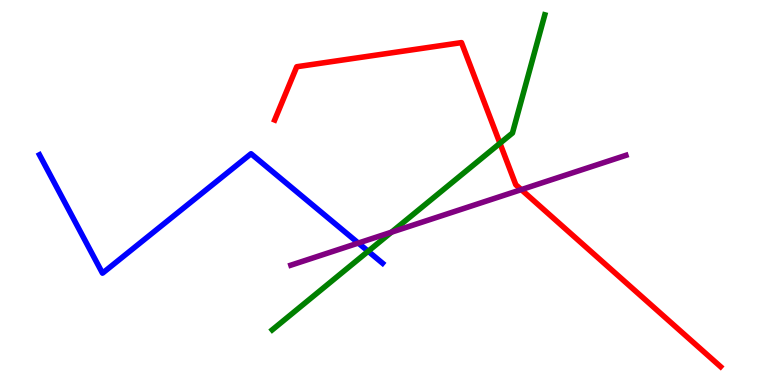[{'lines': ['blue', 'red'], 'intersections': []}, {'lines': ['green', 'red'], 'intersections': [{'x': 6.45, 'y': 6.28}]}, {'lines': ['purple', 'red'], 'intersections': [{'x': 6.73, 'y': 5.07}]}, {'lines': ['blue', 'green'], 'intersections': [{'x': 4.75, 'y': 3.47}]}, {'lines': ['blue', 'purple'], 'intersections': [{'x': 4.62, 'y': 3.69}]}, {'lines': ['green', 'purple'], 'intersections': [{'x': 5.05, 'y': 3.97}]}]